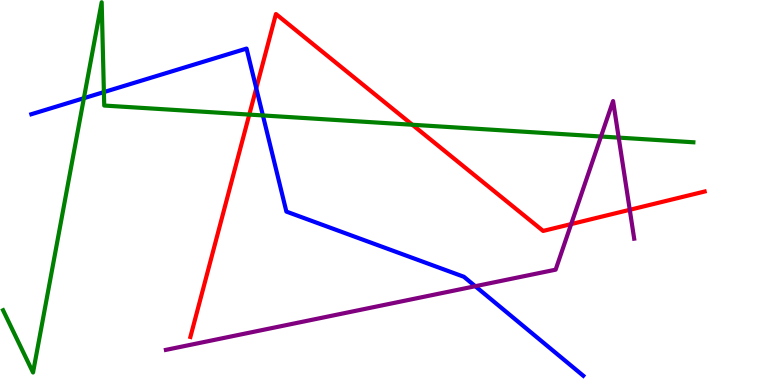[{'lines': ['blue', 'red'], 'intersections': [{'x': 3.31, 'y': 7.71}]}, {'lines': ['green', 'red'], 'intersections': [{'x': 3.22, 'y': 7.02}, {'x': 5.32, 'y': 6.76}]}, {'lines': ['purple', 'red'], 'intersections': [{'x': 7.37, 'y': 4.18}, {'x': 8.13, 'y': 4.55}]}, {'lines': ['blue', 'green'], 'intersections': [{'x': 1.08, 'y': 7.45}, {'x': 1.34, 'y': 7.61}, {'x': 3.39, 'y': 7.0}]}, {'lines': ['blue', 'purple'], 'intersections': [{'x': 6.13, 'y': 2.57}]}, {'lines': ['green', 'purple'], 'intersections': [{'x': 7.75, 'y': 6.45}, {'x': 7.98, 'y': 6.43}]}]